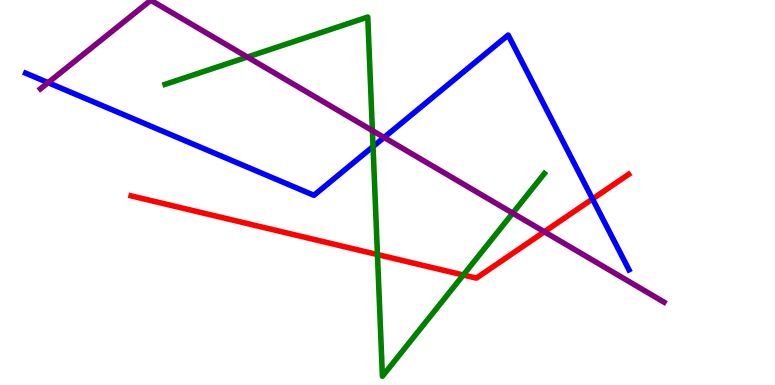[{'lines': ['blue', 'red'], 'intersections': [{'x': 7.65, 'y': 4.83}]}, {'lines': ['green', 'red'], 'intersections': [{'x': 4.87, 'y': 3.39}, {'x': 5.98, 'y': 2.86}]}, {'lines': ['purple', 'red'], 'intersections': [{'x': 7.02, 'y': 3.98}]}, {'lines': ['blue', 'green'], 'intersections': [{'x': 4.81, 'y': 6.19}]}, {'lines': ['blue', 'purple'], 'intersections': [{'x': 0.621, 'y': 7.85}, {'x': 4.96, 'y': 6.43}]}, {'lines': ['green', 'purple'], 'intersections': [{'x': 3.19, 'y': 8.52}, {'x': 4.81, 'y': 6.61}, {'x': 6.62, 'y': 4.46}]}]